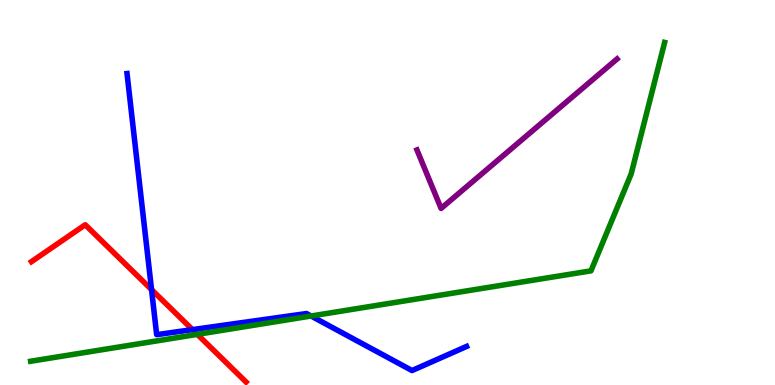[{'lines': ['blue', 'red'], 'intersections': [{'x': 1.96, 'y': 2.48}, {'x': 2.48, 'y': 1.44}]}, {'lines': ['green', 'red'], 'intersections': [{'x': 2.55, 'y': 1.32}]}, {'lines': ['purple', 'red'], 'intersections': []}, {'lines': ['blue', 'green'], 'intersections': [{'x': 4.01, 'y': 1.79}]}, {'lines': ['blue', 'purple'], 'intersections': []}, {'lines': ['green', 'purple'], 'intersections': []}]